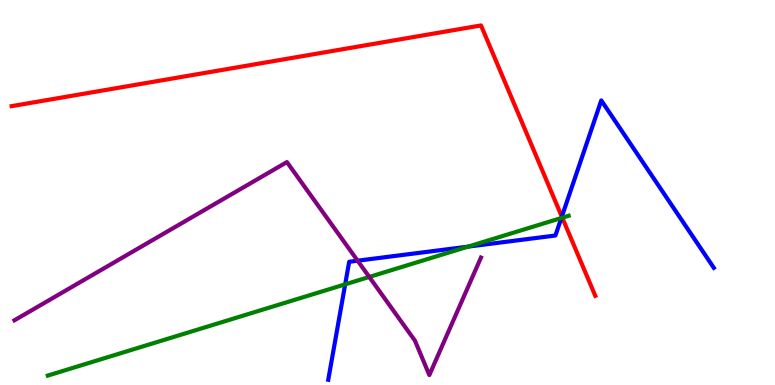[{'lines': ['blue', 'red'], 'intersections': [{'x': 7.25, 'y': 4.37}]}, {'lines': ['green', 'red'], 'intersections': [{'x': 7.26, 'y': 4.34}]}, {'lines': ['purple', 'red'], 'intersections': []}, {'lines': ['blue', 'green'], 'intersections': [{'x': 4.45, 'y': 2.61}, {'x': 6.04, 'y': 3.59}, {'x': 7.24, 'y': 4.34}]}, {'lines': ['blue', 'purple'], 'intersections': [{'x': 4.61, 'y': 3.23}]}, {'lines': ['green', 'purple'], 'intersections': [{'x': 4.76, 'y': 2.81}]}]